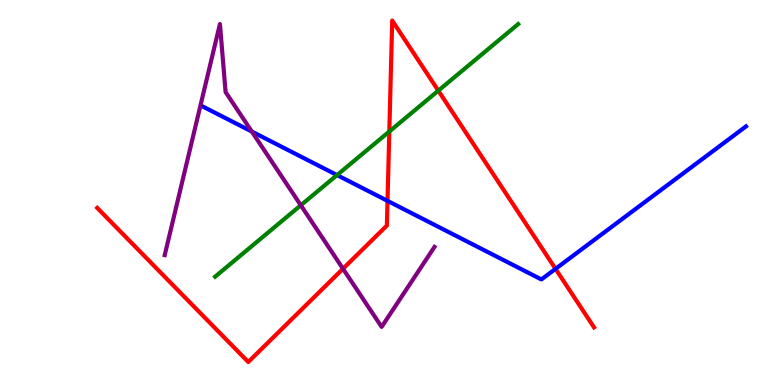[{'lines': ['blue', 'red'], 'intersections': [{'x': 5.0, 'y': 4.78}, {'x': 7.17, 'y': 3.02}]}, {'lines': ['green', 'red'], 'intersections': [{'x': 5.02, 'y': 6.58}, {'x': 5.66, 'y': 7.65}]}, {'lines': ['purple', 'red'], 'intersections': [{'x': 4.43, 'y': 3.02}]}, {'lines': ['blue', 'green'], 'intersections': [{'x': 4.35, 'y': 5.45}]}, {'lines': ['blue', 'purple'], 'intersections': [{'x': 3.25, 'y': 6.58}]}, {'lines': ['green', 'purple'], 'intersections': [{'x': 3.88, 'y': 4.67}]}]